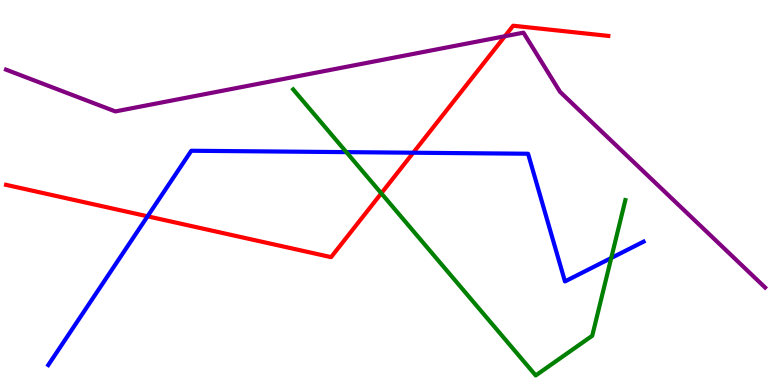[{'lines': ['blue', 'red'], 'intersections': [{'x': 1.9, 'y': 4.38}, {'x': 5.33, 'y': 6.03}]}, {'lines': ['green', 'red'], 'intersections': [{'x': 4.92, 'y': 4.98}]}, {'lines': ['purple', 'red'], 'intersections': [{'x': 6.51, 'y': 9.06}]}, {'lines': ['blue', 'green'], 'intersections': [{'x': 4.47, 'y': 6.05}, {'x': 7.89, 'y': 3.3}]}, {'lines': ['blue', 'purple'], 'intersections': []}, {'lines': ['green', 'purple'], 'intersections': []}]